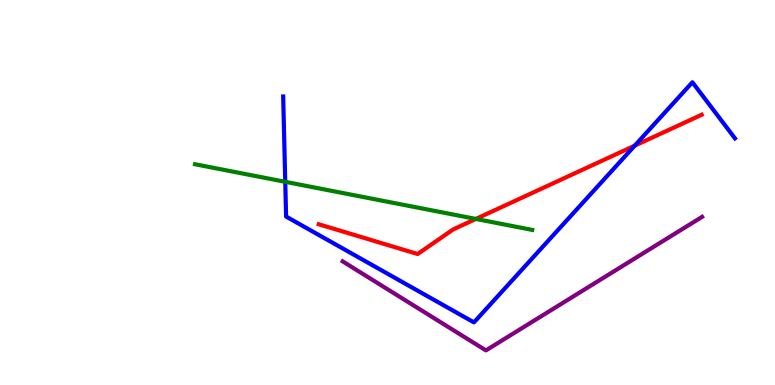[{'lines': ['blue', 'red'], 'intersections': [{'x': 8.19, 'y': 6.22}]}, {'lines': ['green', 'red'], 'intersections': [{'x': 6.14, 'y': 4.31}]}, {'lines': ['purple', 'red'], 'intersections': []}, {'lines': ['blue', 'green'], 'intersections': [{'x': 3.68, 'y': 5.28}]}, {'lines': ['blue', 'purple'], 'intersections': []}, {'lines': ['green', 'purple'], 'intersections': []}]